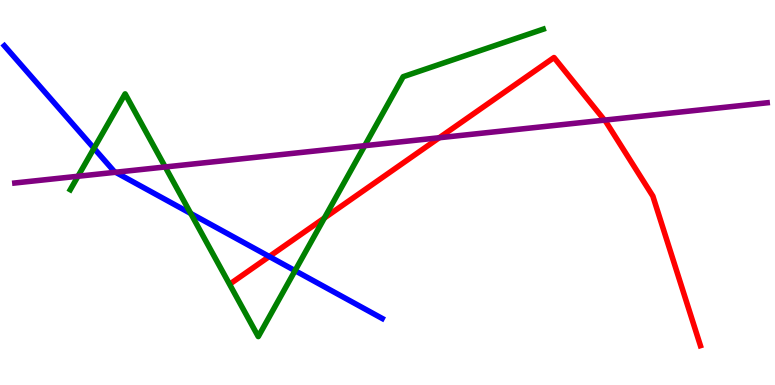[{'lines': ['blue', 'red'], 'intersections': [{'x': 3.47, 'y': 3.34}]}, {'lines': ['green', 'red'], 'intersections': [{'x': 4.19, 'y': 4.34}]}, {'lines': ['purple', 'red'], 'intersections': [{'x': 5.67, 'y': 6.42}, {'x': 7.8, 'y': 6.88}]}, {'lines': ['blue', 'green'], 'intersections': [{'x': 1.21, 'y': 6.15}, {'x': 2.46, 'y': 4.46}, {'x': 3.81, 'y': 2.97}]}, {'lines': ['blue', 'purple'], 'intersections': [{'x': 1.49, 'y': 5.53}]}, {'lines': ['green', 'purple'], 'intersections': [{'x': 1.01, 'y': 5.42}, {'x': 2.13, 'y': 5.66}, {'x': 4.71, 'y': 6.22}]}]